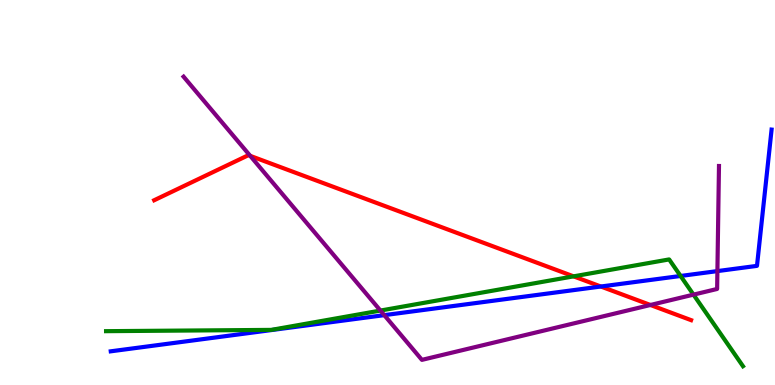[{'lines': ['blue', 'red'], 'intersections': [{'x': 7.75, 'y': 2.56}]}, {'lines': ['green', 'red'], 'intersections': [{'x': 7.4, 'y': 2.82}]}, {'lines': ['purple', 'red'], 'intersections': [{'x': 3.23, 'y': 5.95}, {'x': 8.39, 'y': 2.08}]}, {'lines': ['blue', 'green'], 'intersections': [{'x': 8.78, 'y': 2.83}]}, {'lines': ['blue', 'purple'], 'intersections': [{'x': 4.96, 'y': 1.81}, {'x': 9.26, 'y': 2.96}]}, {'lines': ['green', 'purple'], 'intersections': [{'x': 4.91, 'y': 1.93}, {'x': 8.95, 'y': 2.35}]}]